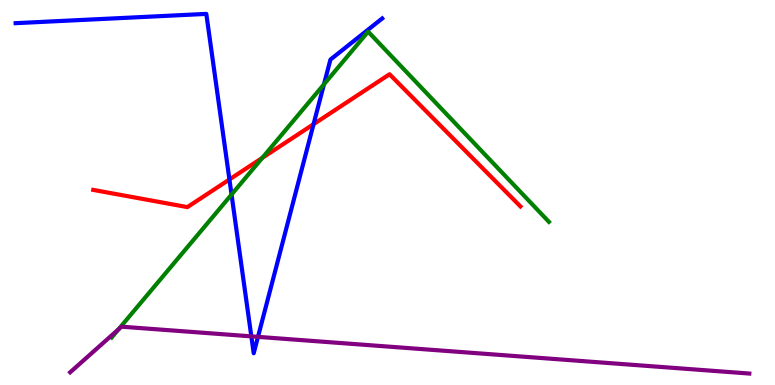[{'lines': ['blue', 'red'], 'intersections': [{'x': 2.96, 'y': 5.34}, {'x': 4.05, 'y': 6.77}]}, {'lines': ['green', 'red'], 'intersections': [{'x': 3.38, 'y': 5.9}]}, {'lines': ['purple', 'red'], 'intersections': []}, {'lines': ['blue', 'green'], 'intersections': [{'x': 2.99, 'y': 4.95}, {'x': 4.18, 'y': 7.81}]}, {'lines': ['blue', 'purple'], 'intersections': [{'x': 3.24, 'y': 1.26}, {'x': 3.33, 'y': 1.25}]}, {'lines': ['green', 'purple'], 'intersections': [{'x': 1.53, 'y': 1.45}]}]